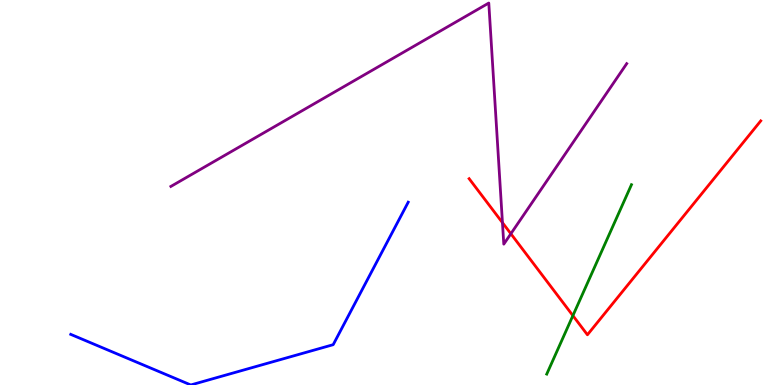[{'lines': ['blue', 'red'], 'intersections': []}, {'lines': ['green', 'red'], 'intersections': [{'x': 7.39, 'y': 1.8}]}, {'lines': ['purple', 'red'], 'intersections': [{'x': 6.48, 'y': 4.22}, {'x': 6.59, 'y': 3.93}]}, {'lines': ['blue', 'green'], 'intersections': []}, {'lines': ['blue', 'purple'], 'intersections': []}, {'lines': ['green', 'purple'], 'intersections': []}]